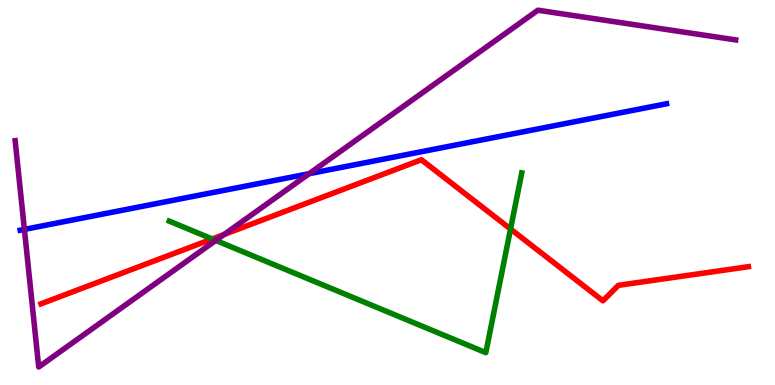[{'lines': ['blue', 'red'], 'intersections': []}, {'lines': ['green', 'red'], 'intersections': [{'x': 2.74, 'y': 3.79}, {'x': 6.59, 'y': 4.05}]}, {'lines': ['purple', 'red'], 'intersections': [{'x': 2.89, 'y': 3.91}]}, {'lines': ['blue', 'green'], 'intersections': []}, {'lines': ['blue', 'purple'], 'intersections': [{'x': 0.315, 'y': 4.04}, {'x': 3.99, 'y': 5.49}]}, {'lines': ['green', 'purple'], 'intersections': [{'x': 2.78, 'y': 3.75}]}]